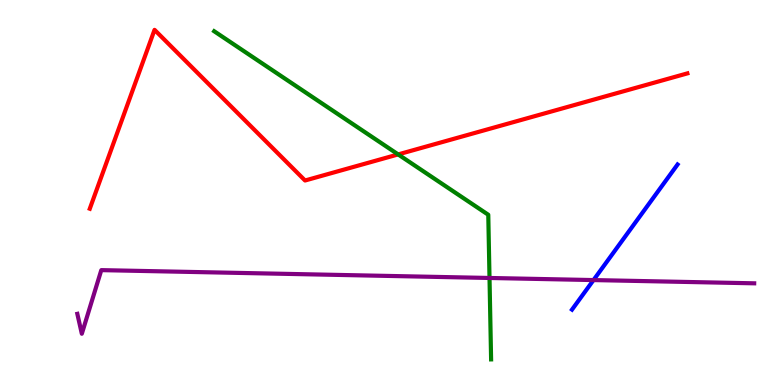[{'lines': ['blue', 'red'], 'intersections': []}, {'lines': ['green', 'red'], 'intersections': [{'x': 5.14, 'y': 5.99}]}, {'lines': ['purple', 'red'], 'intersections': []}, {'lines': ['blue', 'green'], 'intersections': []}, {'lines': ['blue', 'purple'], 'intersections': [{'x': 7.66, 'y': 2.73}]}, {'lines': ['green', 'purple'], 'intersections': [{'x': 6.32, 'y': 2.78}]}]